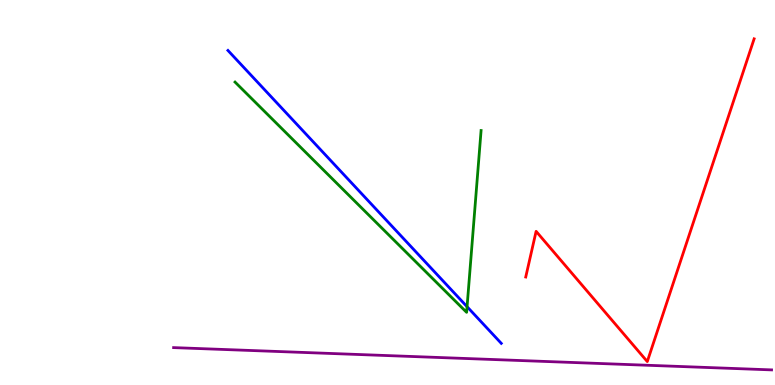[{'lines': ['blue', 'red'], 'intersections': []}, {'lines': ['green', 'red'], 'intersections': []}, {'lines': ['purple', 'red'], 'intersections': []}, {'lines': ['blue', 'green'], 'intersections': [{'x': 6.03, 'y': 2.03}]}, {'lines': ['blue', 'purple'], 'intersections': []}, {'lines': ['green', 'purple'], 'intersections': []}]